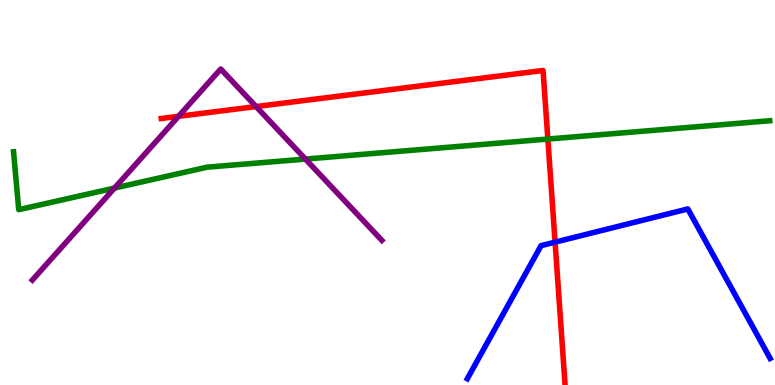[{'lines': ['blue', 'red'], 'intersections': [{'x': 7.16, 'y': 3.71}]}, {'lines': ['green', 'red'], 'intersections': [{'x': 7.07, 'y': 6.39}]}, {'lines': ['purple', 'red'], 'intersections': [{'x': 2.3, 'y': 6.98}, {'x': 3.3, 'y': 7.23}]}, {'lines': ['blue', 'green'], 'intersections': []}, {'lines': ['blue', 'purple'], 'intersections': []}, {'lines': ['green', 'purple'], 'intersections': [{'x': 1.48, 'y': 5.12}, {'x': 3.94, 'y': 5.87}]}]